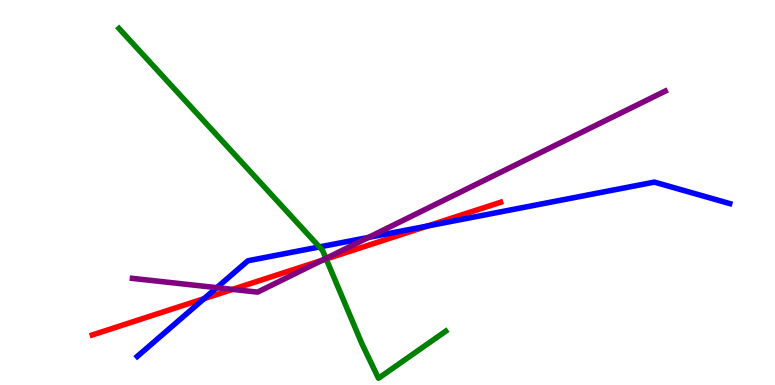[{'lines': ['blue', 'red'], 'intersections': [{'x': 2.63, 'y': 2.24}, {'x': 5.52, 'y': 4.13}]}, {'lines': ['green', 'red'], 'intersections': [{'x': 4.21, 'y': 3.27}]}, {'lines': ['purple', 'red'], 'intersections': [{'x': 3.0, 'y': 2.48}, {'x': 4.16, 'y': 3.24}]}, {'lines': ['blue', 'green'], 'intersections': [{'x': 4.12, 'y': 3.59}]}, {'lines': ['blue', 'purple'], 'intersections': [{'x': 2.8, 'y': 2.53}, {'x': 4.75, 'y': 3.83}]}, {'lines': ['green', 'purple'], 'intersections': [{'x': 4.21, 'y': 3.29}]}]